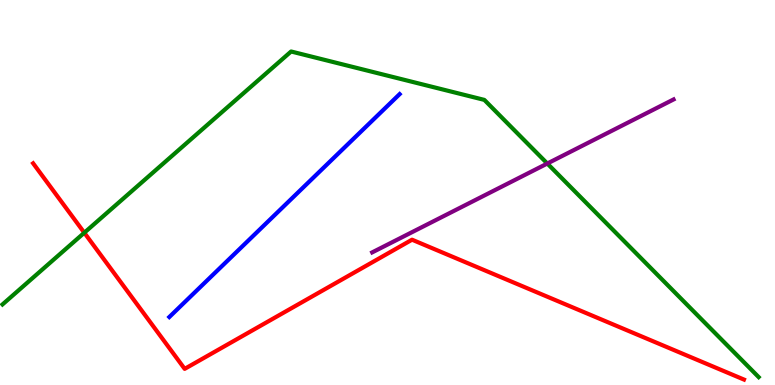[{'lines': ['blue', 'red'], 'intersections': []}, {'lines': ['green', 'red'], 'intersections': [{'x': 1.09, 'y': 3.95}]}, {'lines': ['purple', 'red'], 'intersections': []}, {'lines': ['blue', 'green'], 'intersections': []}, {'lines': ['blue', 'purple'], 'intersections': []}, {'lines': ['green', 'purple'], 'intersections': [{'x': 7.06, 'y': 5.75}]}]